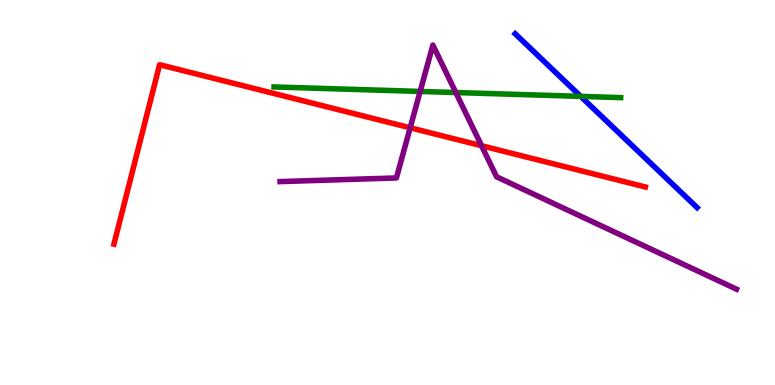[{'lines': ['blue', 'red'], 'intersections': []}, {'lines': ['green', 'red'], 'intersections': []}, {'lines': ['purple', 'red'], 'intersections': [{'x': 5.29, 'y': 6.68}, {'x': 6.21, 'y': 6.21}]}, {'lines': ['blue', 'green'], 'intersections': [{'x': 7.49, 'y': 7.5}]}, {'lines': ['blue', 'purple'], 'intersections': []}, {'lines': ['green', 'purple'], 'intersections': [{'x': 5.42, 'y': 7.62}, {'x': 5.88, 'y': 7.6}]}]